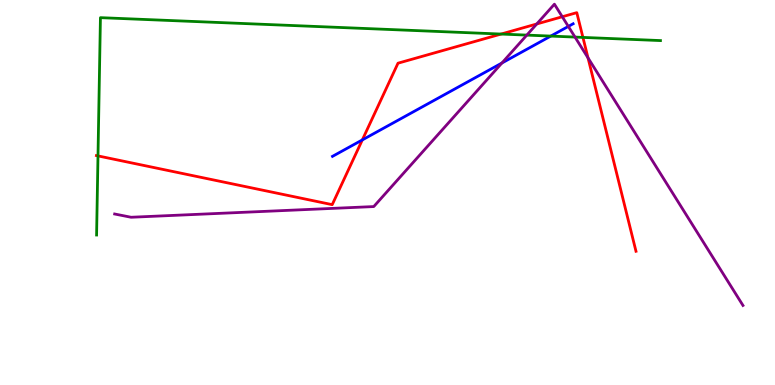[{'lines': ['blue', 'red'], 'intersections': [{'x': 4.68, 'y': 6.37}]}, {'lines': ['green', 'red'], 'intersections': [{'x': 1.26, 'y': 5.95}, {'x': 6.47, 'y': 9.12}, {'x': 7.52, 'y': 9.03}]}, {'lines': ['purple', 'red'], 'intersections': [{'x': 6.93, 'y': 9.38}, {'x': 7.26, 'y': 9.56}, {'x': 7.59, 'y': 8.5}]}, {'lines': ['blue', 'green'], 'intersections': [{'x': 7.11, 'y': 9.06}]}, {'lines': ['blue', 'purple'], 'intersections': [{'x': 6.48, 'y': 8.36}, {'x': 7.33, 'y': 9.31}]}, {'lines': ['green', 'purple'], 'intersections': [{'x': 6.8, 'y': 9.09}, {'x': 7.42, 'y': 9.04}]}]